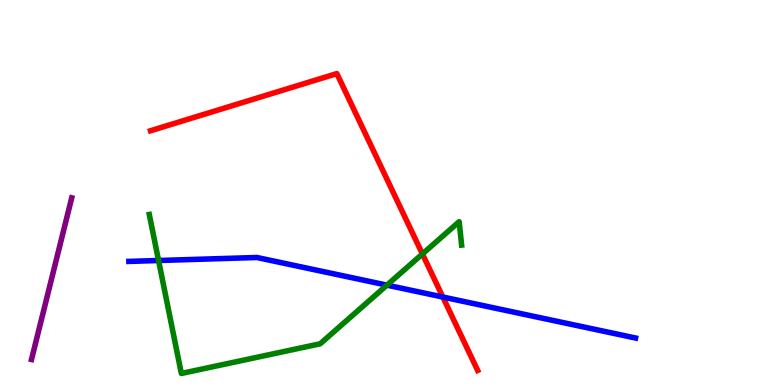[{'lines': ['blue', 'red'], 'intersections': [{'x': 5.71, 'y': 2.28}]}, {'lines': ['green', 'red'], 'intersections': [{'x': 5.45, 'y': 3.4}]}, {'lines': ['purple', 'red'], 'intersections': []}, {'lines': ['blue', 'green'], 'intersections': [{'x': 2.05, 'y': 3.23}, {'x': 4.99, 'y': 2.59}]}, {'lines': ['blue', 'purple'], 'intersections': []}, {'lines': ['green', 'purple'], 'intersections': []}]